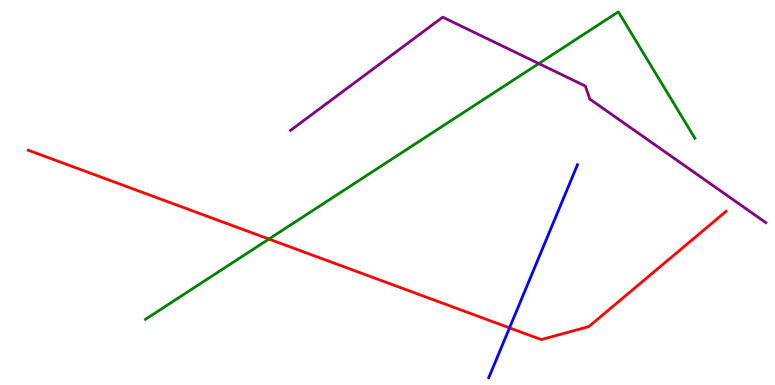[{'lines': ['blue', 'red'], 'intersections': [{'x': 6.57, 'y': 1.48}]}, {'lines': ['green', 'red'], 'intersections': [{'x': 3.47, 'y': 3.79}]}, {'lines': ['purple', 'red'], 'intersections': []}, {'lines': ['blue', 'green'], 'intersections': []}, {'lines': ['blue', 'purple'], 'intersections': []}, {'lines': ['green', 'purple'], 'intersections': [{'x': 6.95, 'y': 8.35}]}]